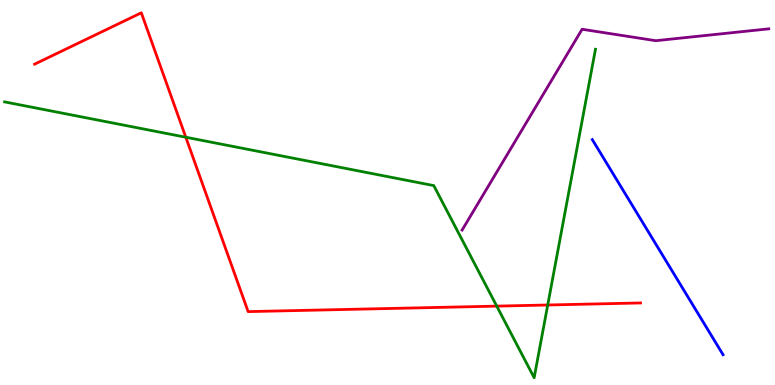[{'lines': ['blue', 'red'], 'intersections': []}, {'lines': ['green', 'red'], 'intersections': [{'x': 2.4, 'y': 6.44}, {'x': 6.41, 'y': 2.05}, {'x': 7.07, 'y': 2.08}]}, {'lines': ['purple', 'red'], 'intersections': []}, {'lines': ['blue', 'green'], 'intersections': []}, {'lines': ['blue', 'purple'], 'intersections': []}, {'lines': ['green', 'purple'], 'intersections': []}]